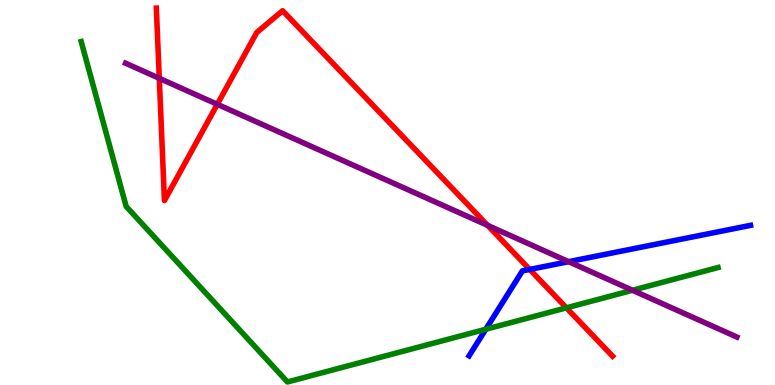[{'lines': ['blue', 'red'], 'intersections': [{'x': 6.84, 'y': 3.0}]}, {'lines': ['green', 'red'], 'intersections': [{'x': 7.31, 'y': 2.0}]}, {'lines': ['purple', 'red'], 'intersections': [{'x': 2.06, 'y': 7.97}, {'x': 2.8, 'y': 7.29}, {'x': 6.29, 'y': 4.15}]}, {'lines': ['blue', 'green'], 'intersections': [{'x': 6.27, 'y': 1.45}]}, {'lines': ['blue', 'purple'], 'intersections': [{'x': 7.34, 'y': 3.2}]}, {'lines': ['green', 'purple'], 'intersections': [{'x': 8.16, 'y': 2.46}]}]